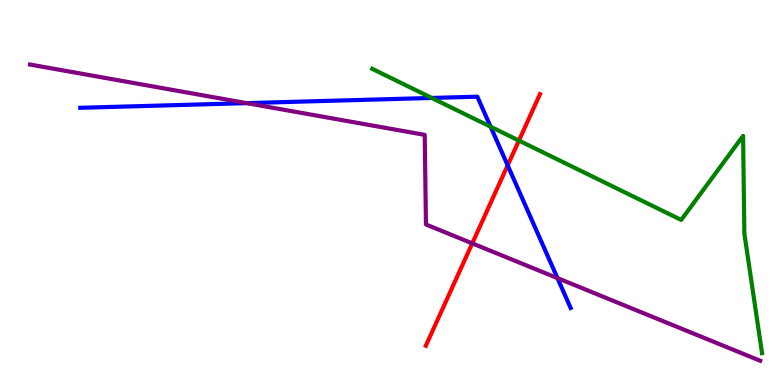[{'lines': ['blue', 'red'], 'intersections': [{'x': 6.55, 'y': 5.71}]}, {'lines': ['green', 'red'], 'intersections': [{'x': 6.7, 'y': 6.35}]}, {'lines': ['purple', 'red'], 'intersections': [{'x': 6.09, 'y': 3.68}]}, {'lines': ['blue', 'green'], 'intersections': [{'x': 5.57, 'y': 7.46}, {'x': 6.33, 'y': 6.71}]}, {'lines': ['blue', 'purple'], 'intersections': [{'x': 3.18, 'y': 7.32}, {'x': 7.19, 'y': 2.78}]}, {'lines': ['green', 'purple'], 'intersections': []}]